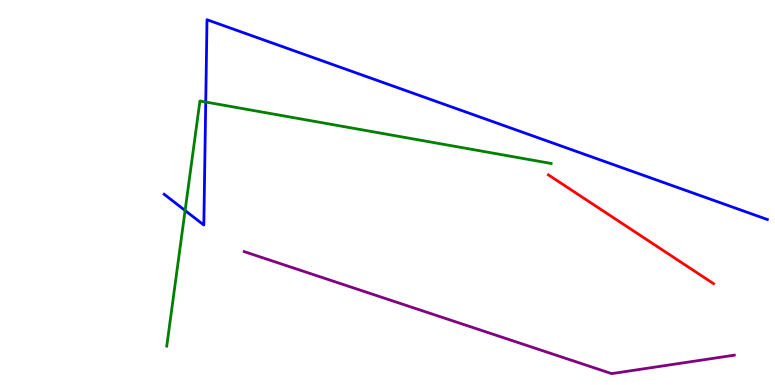[{'lines': ['blue', 'red'], 'intersections': []}, {'lines': ['green', 'red'], 'intersections': []}, {'lines': ['purple', 'red'], 'intersections': []}, {'lines': ['blue', 'green'], 'intersections': [{'x': 2.39, 'y': 4.53}, {'x': 2.65, 'y': 7.35}]}, {'lines': ['blue', 'purple'], 'intersections': []}, {'lines': ['green', 'purple'], 'intersections': []}]